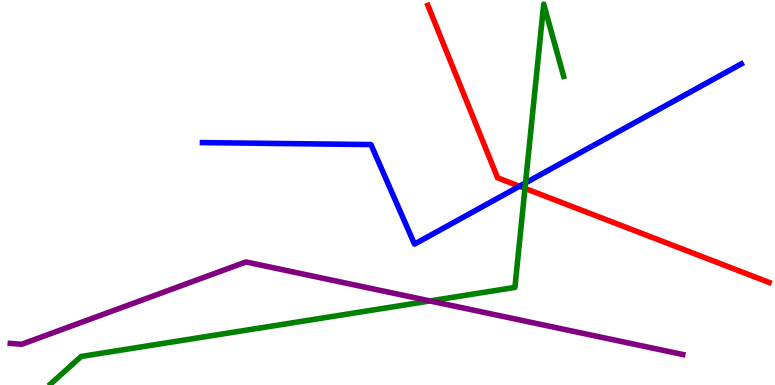[{'lines': ['blue', 'red'], 'intersections': [{'x': 6.7, 'y': 5.16}]}, {'lines': ['green', 'red'], 'intersections': [{'x': 6.77, 'y': 5.11}]}, {'lines': ['purple', 'red'], 'intersections': []}, {'lines': ['blue', 'green'], 'intersections': [{'x': 6.78, 'y': 5.25}]}, {'lines': ['blue', 'purple'], 'intersections': []}, {'lines': ['green', 'purple'], 'intersections': [{'x': 5.55, 'y': 2.18}]}]